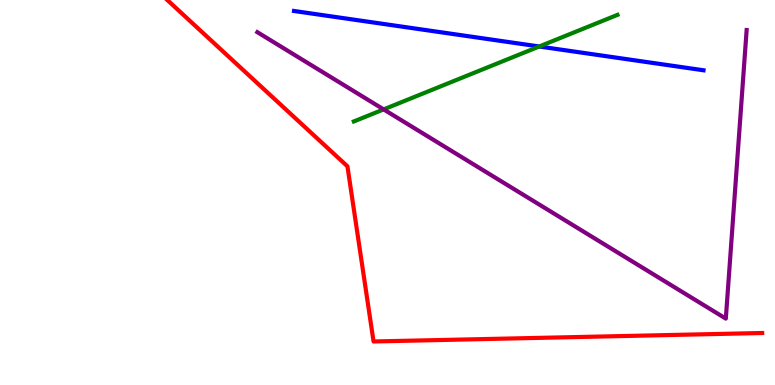[{'lines': ['blue', 'red'], 'intersections': []}, {'lines': ['green', 'red'], 'intersections': []}, {'lines': ['purple', 'red'], 'intersections': []}, {'lines': ['blue', 'green'], 'intersections': [{'x': 6.96, 'y': 8.79}]}, {'lines': ['blue', 'purple'], 'intersections': []}, {'lines': ['green', 'purple'], 'intersections': [{'x': 4.95, 'y': 7.16}]}]